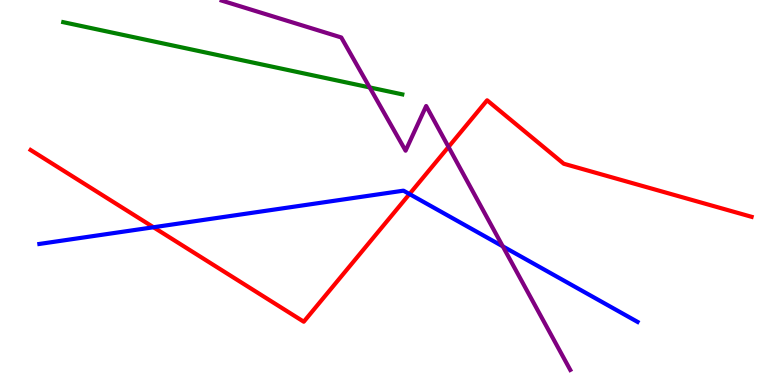[{'lines': ['blue', 'red'], 'intersections': [{'x': 1.98, 'y': 4.1}, {'x': 5.28, 'y': 4.96}]}, {'lines': ['green', 'red'], 'intersections': []}, {'lines': ['purple', 'red'], 'intersections': [{'x': 5.79, 'y': 6.18}]}, {'lines': ['blue', 'green'], 'intersections': []}, {'lines': ['blue', 'purple'], 'intersections': [{'x': 6.49, 'y': 3.6}]}, {'lines': ['green', 'purple'], 'intersections': [{'x': 4.77, 'y': 7.73}]}]